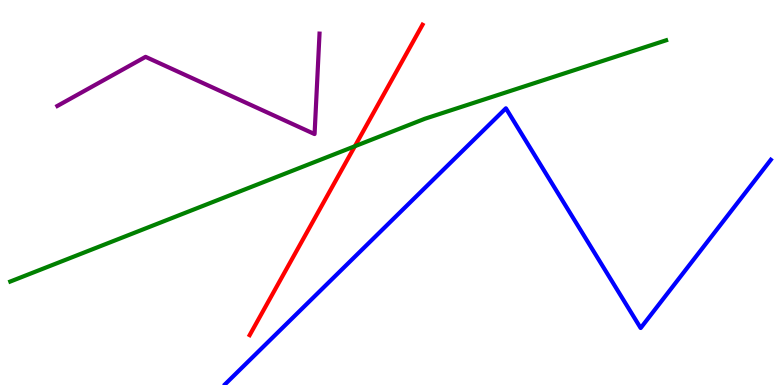[{'lines': ['blue', 'red'], 'intersections': []}, {'lines': ['green', 'red'], 'intersections': [{'x': 4.58, 'y': 6.2}]}, {'lines': ['purple', 'red'], 'intersections': []}, {'lines': ['blue', 'green'], 'intersections': []}, {'lines': ['blue', 'purple'], 'intersections': []}, {'lines': ['green', 'purple'], 'intersections': []}]